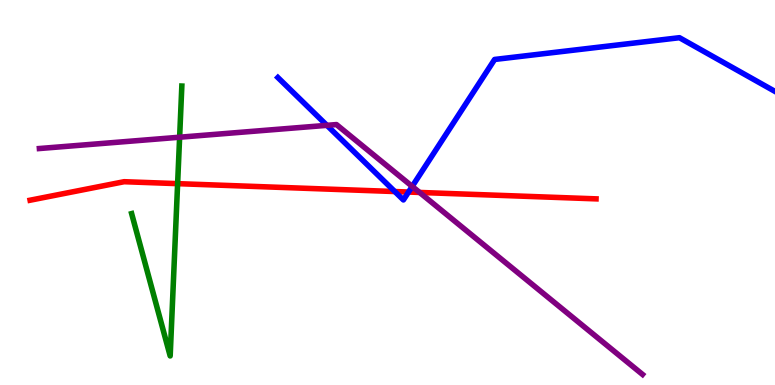[{'lines': ['blue', 'red'], 'intersections': [{'x': 5.09, 'y': 5.02}, {'x': 5.27, 'y': 5.01}]}, {'lines': ['green', 'red'], 'intersections': [{'x': 2.29, 'y': 5.23}]}, {'lines': ['purple', 'red'], 'intersections': [{'x': 5.41, 'y': 5.0}]}, {'lines': ['blue', 'green'], 'intersections': []}, {'lines': ['blue', 'purple'], 'intersections': [{'x': 4.22, 'y': 6.74}, {'x': 5.32, 'y': 5.16}]}, {'lines': ['green', 'purple'], 'intersections': [{'x': 2.32, 'y': 6.44}]}]